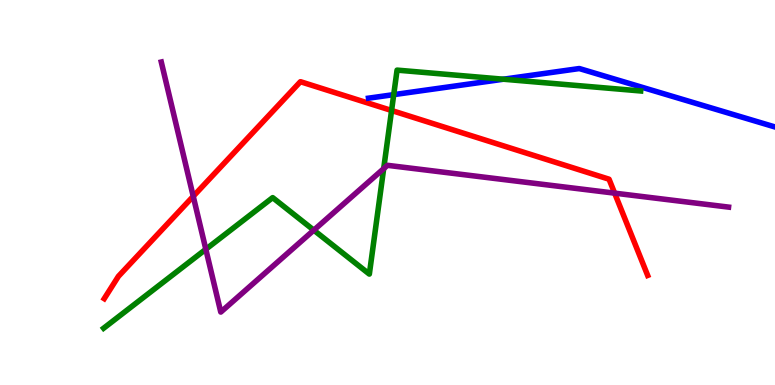[{'lines': ['blue', 'red'], 'intersections': []}, {'lines': ['green', 'red'], 'intersections': [{'x': 5.05, 'y': 7.13}]}, {'lines': ['purple', 'red'], 'intersections': [{'x': 2.49, 'y': 4.9}, {'x': 7.93, 'y': 4.98}]}, {'lines': ['blue', 'green'], 'intersections': [{'x': 5.08, 'y': 7.54}, {'x': 6.5, 'y': 7.94}]}, {'lines': ['blue', 'purple'], 'intersections': []}, {'lines': ['green', 'purple'], 'intersections': [{'x': 2.66, 'y': 3.53}, {'x': 4.05, 'y': 4.02}, {'x': 4.95, 'y': 5.62}]}]